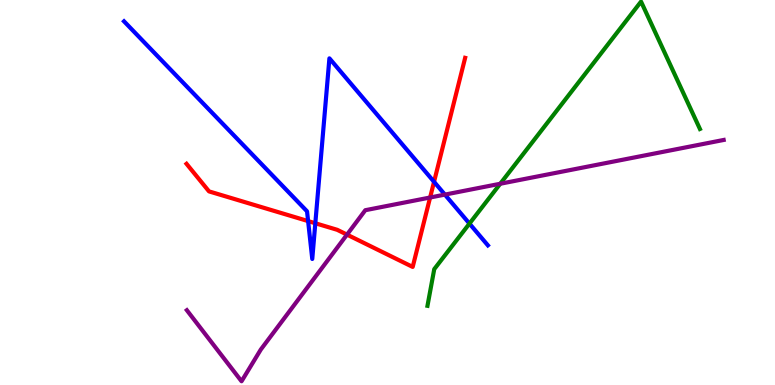[{'lines': ['blue', 'red'], 'intersections': [{'x': 3.98, 'y': 4.26}, {'x': 4.07, 'y': 4.2}, {'x': 5.6, 'y': 5.28}]}, {'lines': ['green', 'red'], 'intersections': []}, {'lines': ['purple', 'red'], 'intersections': [{'x': 4.48, 'y': 3.91}, {'x': 5.55, 'y': 4.87}]}, {'lines': ['blue', 'green'], 'intersections': [{'x': 6.06, 'y': 4.19}]}, {'lines': ['blue', 'purple'], 'intersections': [{'x': 5.74, 'y': 4.95}]}, {'lines': ['green', 'purple'], 'intersections': [{'x': 6.45, 'y': 5.23}]}]